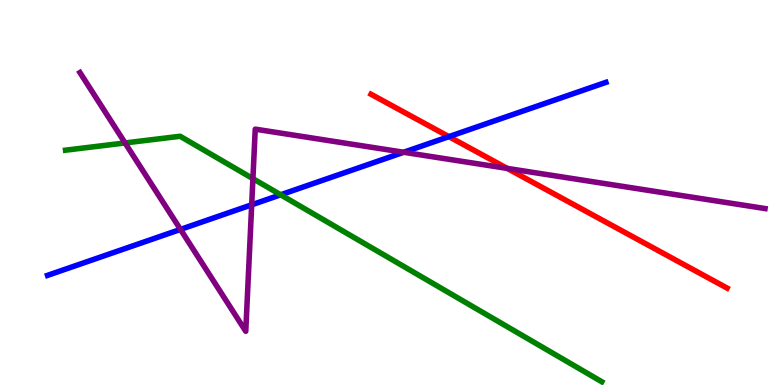[{'lines': ['blue', 'red'], 'intersections': [{'x': 5.79, 'y': 6.45}]}, {'lines': ['green', 'red'], 'intersections': []}, {'lines': ['purple', 'red'], 'intersections': [{'x': 6.54, 'y': 5.63}]}, {'lines': ['blue', 'green'], 'intersections': [{'x': 3.62, 'y': 4.94}]}, {'lines': ['blue', 'purple'], 'intersections': [{'x': 2.33, 'y': 4.04}, {'x': 3.25, 'y': 4.68}, {'x': 5.21, 'y': 6.05}]}, {'lines': ['green', 'purple'], 'intersections': [{'x': 1.61, 'y': 6.29}, {'x': 3.26, 'y': 5.36}]}]